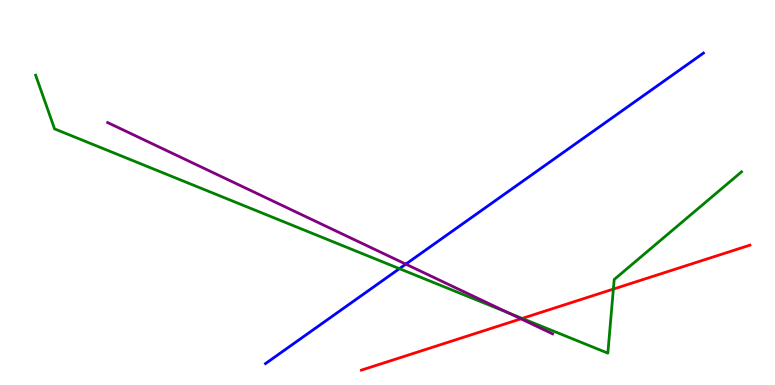[{'lines': ['blue', 'red'], 'intersections': []}, {'lines': ['green', 'red'], 'intersections': [{'x': 6.74, 'y': 1.73}, {'x': 7.91, 'y': 2.49}]}, {'lines': ['purple', 'red'], 'intersections': [{'x': 6.72, 'y': 1.72}]}, {'lines': ['blue', 'green'], 'intersections': [{'x': 5.15, 'y': 3.02}]}, {'lines': ['blue', 'purple'], 'intersections': [{'x': 5.24, 'y': 3.14}]}, {'lines': ['green', 'purple'], 'intersections': [{'x': 6.56, 'y': 1.88}]}]